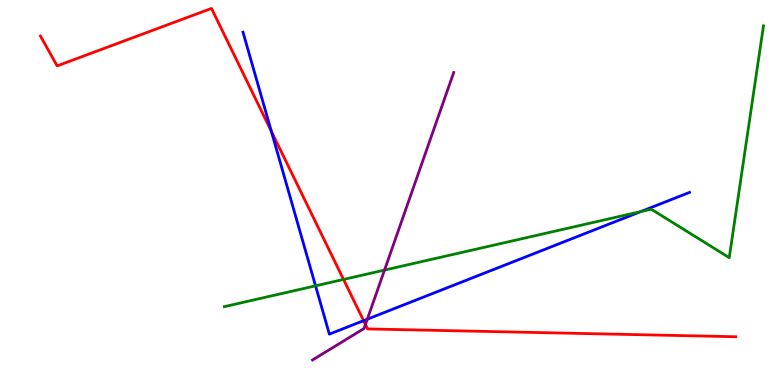[{'lines': ['blue', 'red'], 'intersections': [{'x': 3.5, 'y': 6.59}, {'x': 4.69, 'y': 1.67}]}, {'lines': ['green', 'red'], 'intersections': [{'x': 4.43, 'y': 2.74}]}, {'lines': ['purple', 'red'], 'intersections': [{'x': 4.72, 'y': 1.57}]}, {'lines': ['blue', 'green'], 'intersections': [{'x': 4.07, 'y': 2.58}, {'x': 8.27, 'y': 4.5}]}, {'lines': ['blue', 'purple'], 'intersections': [{'x': 4.74, 'y': 1.71}]}, {'lines': ['green', 'purple'], 'intersections': [{'x': 4.96, 'y': 2.98}]}]